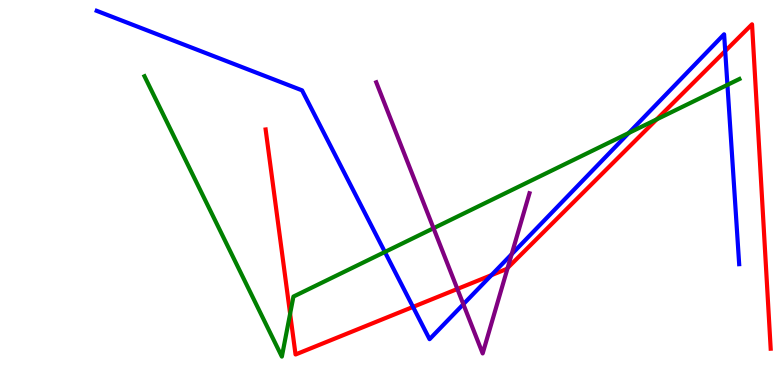[{'lines': ['blue', 'red'], 'intersections': [{'x': 5.33, 'y': 2.03}, {'x': 6.34, 'y': 2.85}, {'x': 9.36, 'y': 8.67}]}, {'lines': ['green', 'red'], 'intersections': [{'x': 3.74, 'y': 1.85}, {'x': 8.47, 'y': 6.9}]}, {'lines': ['purple', 'red'], 'intersections': [{'x': 5.9, 'y': 2.49}, {'x': 6.55, 'y': 3.04}]}, {'lines': ['blue', 'green'], 'intersections': [{'x': 4.97, 'y': 3.46}, {'x': 8.11, 'y': 6.55}, {'x': 9.39, 'y': 7.8}]}, {'lines': ['blue', 'purple'], 'intersections': [{'x': 5.98, 'y': 2.1}, {'x': 6.6, 'y': 3.4}]}, {'lines': ['green', 'purple'], 'intersections': [{'x': 5.59, 'y': 4.07}]}]